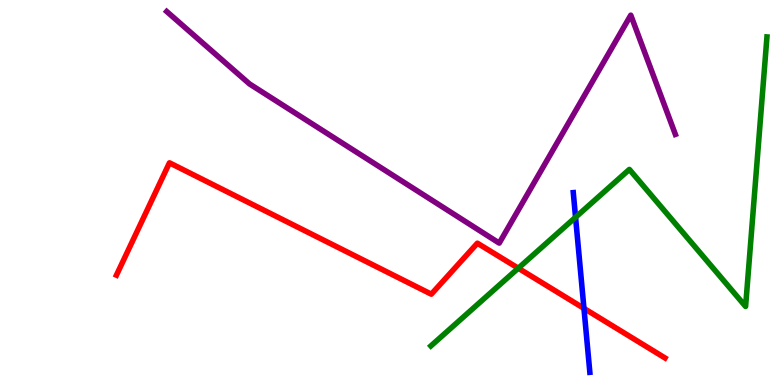[{'lines': ['blue', 'red'], 'intersections': [{'x': 7.53, 'y': 1.99}]}, {'lines': ['green', 'red'], 'intersections': [{'x': 6.69, 'y': 3.03}]}, {'lines': ['purple', 'red'], 'intersections': []}, {'lines': ['blue', 'green'], 'intersections': [{'x': 7.43, 'y': 4.36}]}, {'lines': ['blue', 'purple'], 'intersections': []}, {'lines': ['green', 'purple'], 'intersections': []}]